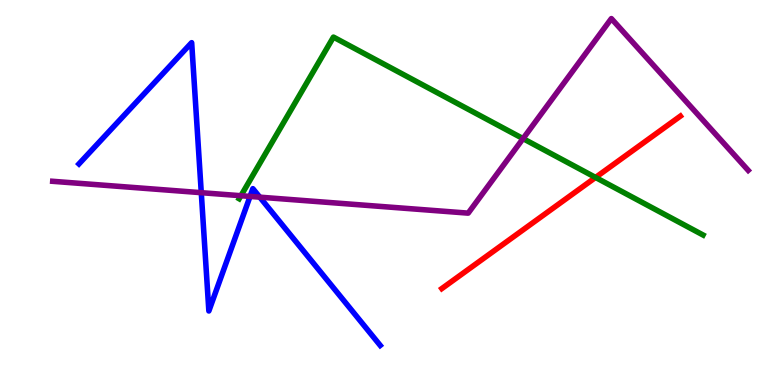[{'lines': ['blue', 'red'], 'intersections': []}, {'lines': ['green', 'red'], 'intersections': [{'x': 7.68, 'y': 5.39}]}, {'lines': ['purple', 'red'], 'intersections': []}, {'lines': ['blue', 'green'], 'intersections': []}, {'lines': ['blue', 'purple'], 'intersections': [{'x': 2.6, 'y': 5.0}, {'x': 3.23, 'y': 4.9}, {'x': 3.35, 'y': 4.88}]}, {'lines': ['green', 'purple'], 'intersections': [{'x': 3.11, 'y': 4.92}, {'x': 6.75, 'y': 6.4}]}]